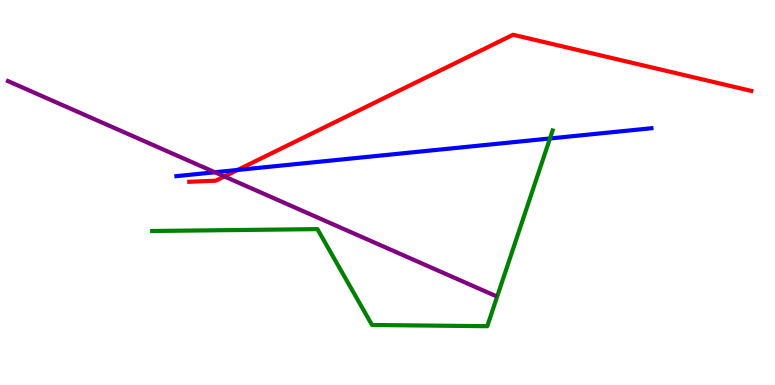[{'lines': ['blue', 'red'], 'intersections': [{'x': 3.07, 'y': 5.58}]}, {'lines': ['green', 'red'], 'intersections': []}, {'lines': ['purple', 'red'], 'intersections': [{'x': 2.9, 'y': 5.42}]}, {'lines': ['blue', 'green'], 'intersections': [{'x': 7.1, 'y': 6.4}]}, {'lines': ['blue', 'purple'], 'intersections': [{'x': 2.77, 'y': 5.53}]}, {'lines': ['green', 'purple'], 'intersections': []}]